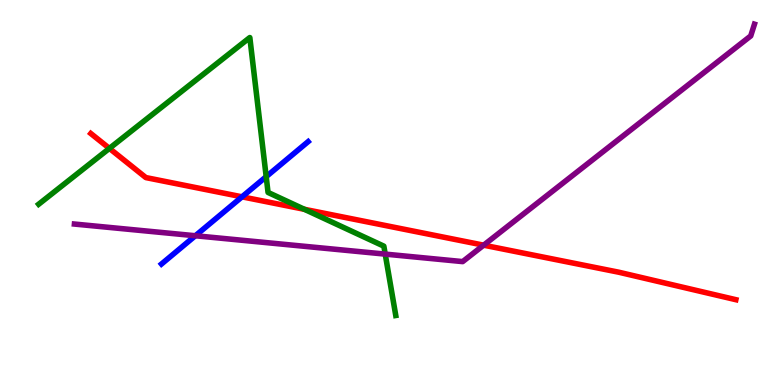[{'lines': ['blue', 'red'], 'intersections': [{'x': 3.12, 'y': 4.89}]}, {'lines': ['green', 'red'], 'intersections': [{'x': 1.41, 'y': 6.15}, {'x': 3.93, 'y': 4.56}]}, {'lines': ['purple', 'red'], 'intersections': [{'x': 6.24, 'y': 3.63}]}, {'lines': ['blue', 'green'], 'intersections': [{'x': 3.43, 'y': 5.41}]}, {'lines': ['blue', 'purple'], 'intersections': [{'x': 2.52, 'y': 3.88}]}, {'lines': ['green', 'purple'], 'intersections': [{'x': 4.97, 'y': 3.4}]}]